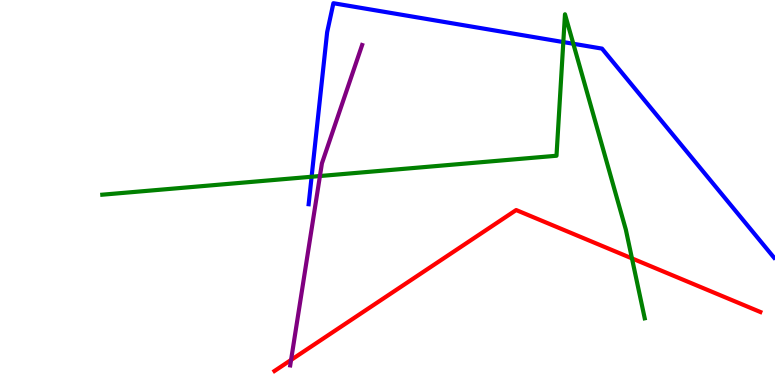[{'lines': ['blue', 'red'], 'intersections': []}, {'lines': ['green', 'red'], 'intersections': [{'x': 8.15, 'y': 3.29}]}, {'lines': ['purple', 'red'], 'intersections': [{'x': 3.76, 'y': 0.651}]}, {'lines': ['blue', 'green'], 'intersections': [{'x': 4.02, 'y': 5.41}, {'x': 7.27, 'y': 8.91}, {'x': 7.4, 'y': 8.86}]}, {'lines': ['blue', 'purple'], 'intersections': []}, {'lines': ['green', 'purple'], 'intersections': [{'x': 4.13, 'y': 5.43}]}]